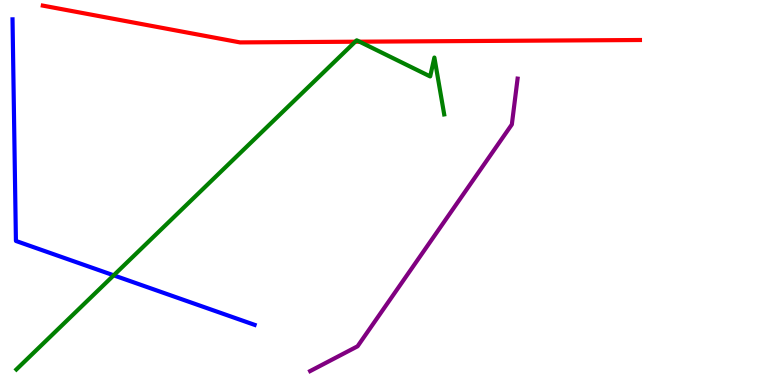[{'lines': ['blue', 'red'], 'intersections': []}, {'lines': ['green', 'red'], 'intersections': [{'x': 4.58, 'y': 8.92}, {'x': 4.64, 'y': 8.92}]}, {'lines': ['purple', 'red'], 'intersections': []}, {'lines': ['blue', 'green'], 'intersections': [{'x': 1.47, 'y': 2.85}]}, {'lines': ['blue', 'purple'], 'intersections': []}, {'lines': ['green', 'purple'], 'intersections': []}]